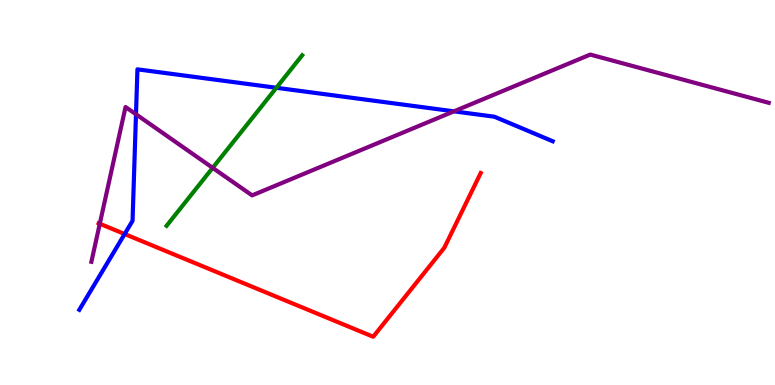[{'lines': ['blue', 'red'], 'intersections': [{'x': 1.61, 'y': 3.92}]}, {'lines': ['green', 'red'], 'intersections': []}, {'lines': ['purple', 'red'], 'intersections': [{'x': 1.29, 'y': 4.19}]}, {'lines': ['blue', 'green'], 'intersections': [{'x': 3.57, 'y': 7.72}]}, {'lines': ['blue', 'purple'], 'intersections': [{'x': 1.75, 'y': 7.03}, {'x': 5.86, 'y': 7.11}]}, {'lines': ['green', 'purple'], 'intersections': [{'x': 2.74, 'y': 5.64}]}]